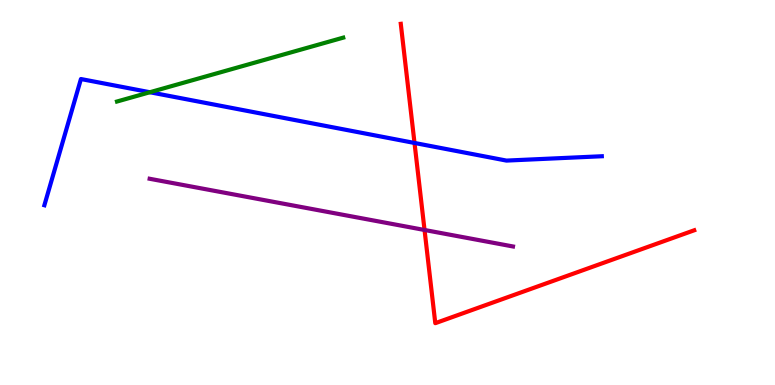[{'lines': ['blue', 'red'], 'intersections': [{'x': 5.35, 'y': 6.29}]}, {'lines': ['green', 'red'], 'intersections': []}, {'lines': ['purple', 'red'], 'intersections': [{'x': 5.48, 'y': 4.03}]}, {'lines': ['blue', 'green'], 'intersections': [{'x': 1.93, 'y': 7.6}]}, {'lines': ['blue', 'purple'], 'intersections': []}, {'lines': ['green', 'purple'], 'intersections': []}]